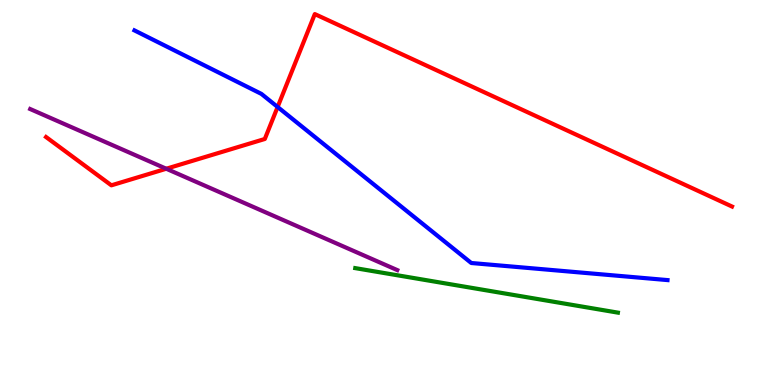[{'lines': ['blue', 'red'], 'intersections': [{'x': 3.58, 'y': 7.22}]}, {'lines': ['green', 'red'], 'intersections': []}, {'lines': ['purple', 'red'], 'intersections': [{'x': 2.15, 'y': 5.62}]}, {'lines': ['blue', 'green'], 'intersections': []}, {'lines': ['blue', 'purple'], 'intersections': []}, {'lines': ['green', 'purple'], 'intersections': []}]